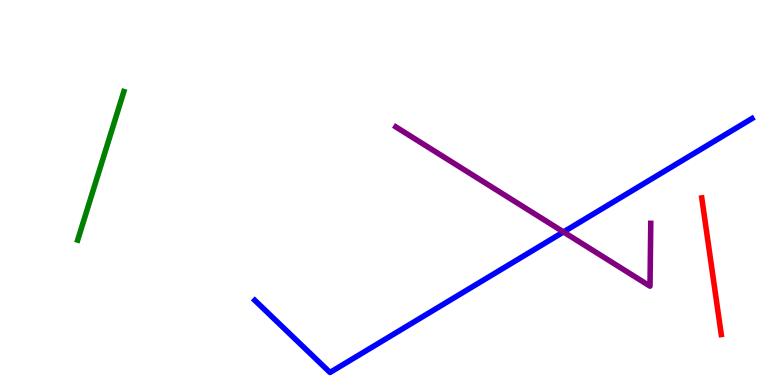[{'lines': ['blue', 'red'], 'intersections': []}, {'lines': ['green', 'red'], 'intersections': []}, {'lines': ['purple', 'red'], 'intersections': []}, {'lines': ['blue', 'green'], 'intersections': []}, {'lines': ['blue', 'purple'], 'intersections': [{'x': 7.27, 'y': 3.97}]}, {'lines': ['green', 'purple'], 'intersections': []}]